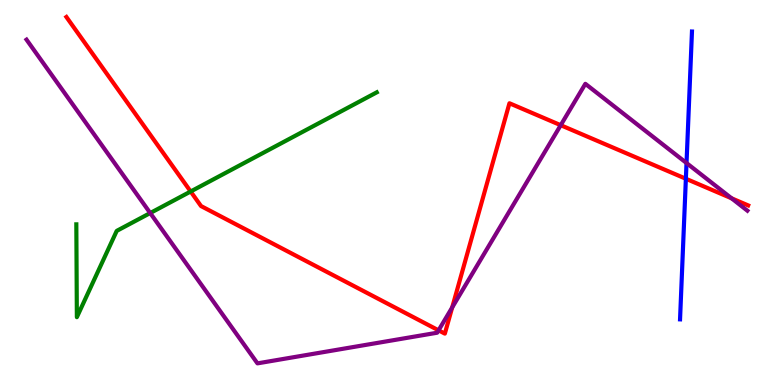[{'lines': ['blue', 'red'], 'intersections': [{'x': 8.85, 'y': 5.36}]}, {'lines': ['green', 'red'], 'intersections': [{'x': 2.46, 'y': 5.03}]}, {'lines': ['purple', 'red'], 'intersections': [{'x': 5.66, 'y': 1.42}, {'x': 5.83, 'y': 2.01}, {'x': 7.24, 'y': 6.75}, {'x': 9.44, 'y': 4.85}]}, {'lines': ['blue', 'green'], 'intersections': []}, {'lines': ['blue', 'purple'], 'intersections': [{'x': 8.86, 'y': 5.77}]}, {'lines': ['green', 'purple'], 'intersections': [{'x': 1.94, 'y': 4.47}]}]